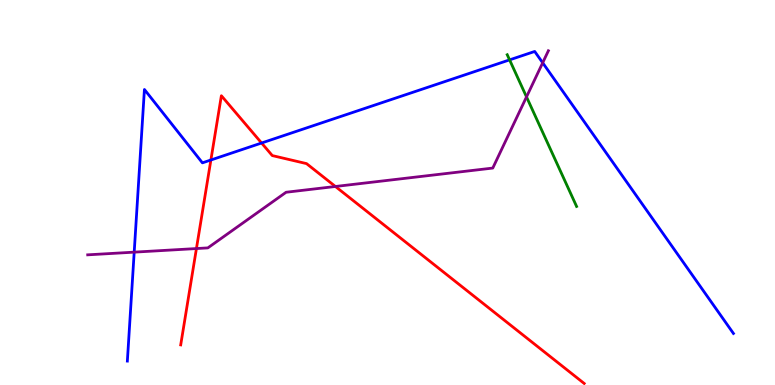[{'lines': ['blue', 'red'], 'intersections': [{'x': 2.72, 'y': 5.84}, {'x': 3.38, 'y': 6.29}]}, {'lines': ['green', 'red'], 'intersections': []}, {'lines': ['purple', 'red'], 'intersections': [{'x': 2.53, 'y': 3.54}, {'x': 4.33, 'y': 5.16}]}, {'lines': ['blue', 'green'], 'intersections': [{'x': 6.58, 'y': 8.44}]}, {'lines': ['blue', 'purple'], 'intersections': [{'x': 1.73, 'y': 3.45}, {'x': 7.0, 'y': 8.37}]}, {'lines': ['green', 'purple'], 'intersections': [{'x': 6.79, 'y': 7.48}]}]